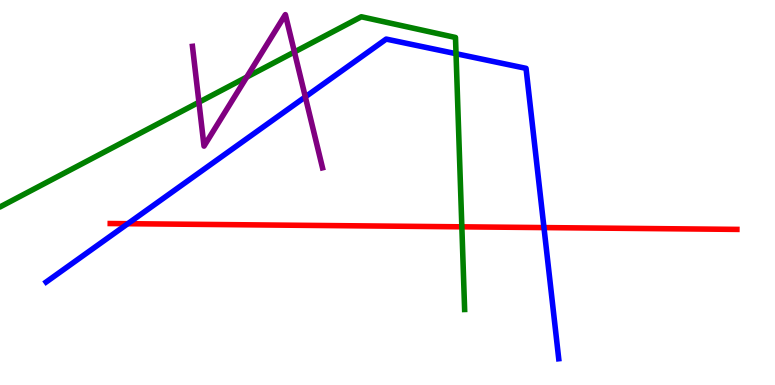[{'lines': ['blue', 'red'], 'intersections': [{'x': 1.65, 'y': 4.19}, {'x': 7.02, 'y': 4.09}]}, {'lines': ['green', 'red'], 'intersections': [{'x': 5.96, 'y': 4.11}]}, {'lines': ['purple', 'red'], 'intersections': []}, {'lines': ['blue', 'green'], 'intersections': [{'x': 5.88, 'y': 8.61}]}, {'lines': ['blue', 'purple'], 'intersections': [{'x': 3.94, 'y': 7.48}]}, {'lines': ['green', 'purple'], 'intersections': [{'x': 2.57, 'y': 7.34}, {'x': 3.18, 'y': 8.0}, {'x': 3.8, 'y': 8.65}]}]